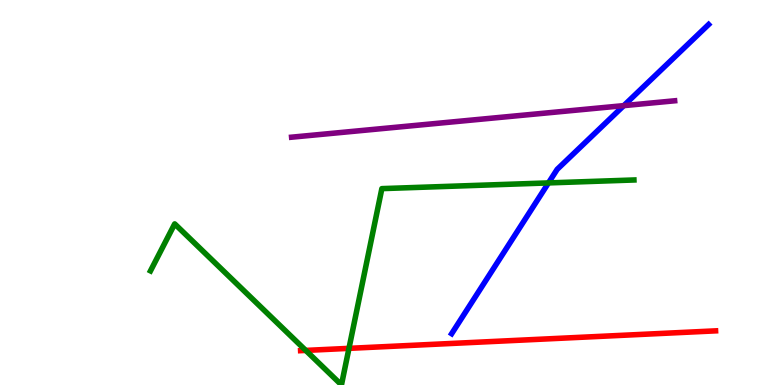[{'lines': ['blue', 'red'], 'intersections': []}, {'lines': ['green', 'red'], 'intersections': [{'x': 3.95, 'y': 0.898}, {'x': 4.5, 'y': 0.952}]}, {'lines': ['purple', 'red'], 'intersections': []}, {'lines': ['blue', 'green'], 'intersections': [{'x': 7.08, 'y': 5.25}]}, {'lines': ['blue', 'purple'], 'intersections': [{'x': 8.05, 'y': 7.26}]}, {'lines': ['green', 'purple'], 'intersections': []}]